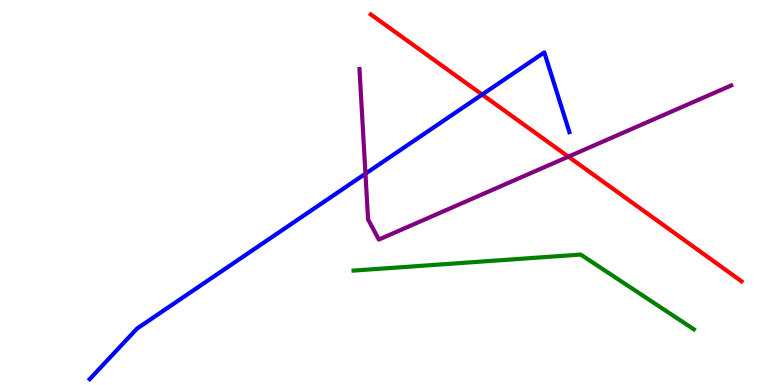[{'lines': ['blue', 'red'], 'intersections': [{'x': 6.22, 'y': 7.54}]}, {'lines': ['green', 'red'], 'intersections': []}, {'lines': ['purple', 'red'], 'intersections': [{'x': 7.33, 'y': 5.93}]}, {'lines': ['blue', 'green'], 'intersections': []}, {'lines': ['blue', 'purple'], 'intersections': [{'x': 4.72, 'y': 5.49}]}, {'lines': ['green', 'purple'], 'intersections': []}]